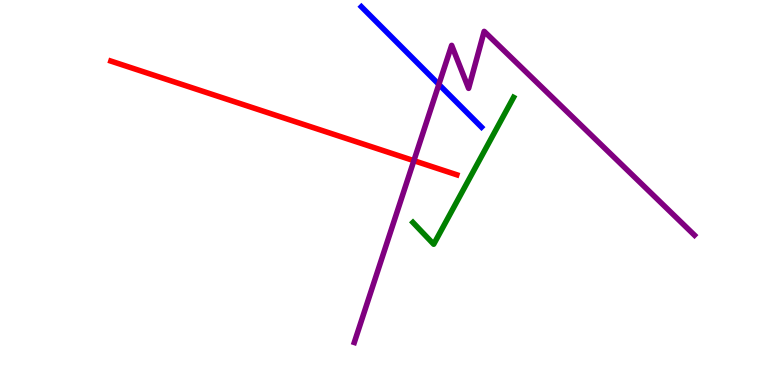[{'lines': ['blue', 'red'], 'intersections': []}, {'lines': ['green', 'red'], 'intersections': []}, {'lines': ['purple', 'red'], 'intersections': [{'x': 5.34, 'y': 5.83}]}, {'lines': ['blue', 'green'], 'intersections': []}, {'lines': ['blue', 'purple'], 'intersections': [{'x': 5.66, 'y': 7.81}]}, {'lines': ['green', 'purple'], 'intersections': []}]